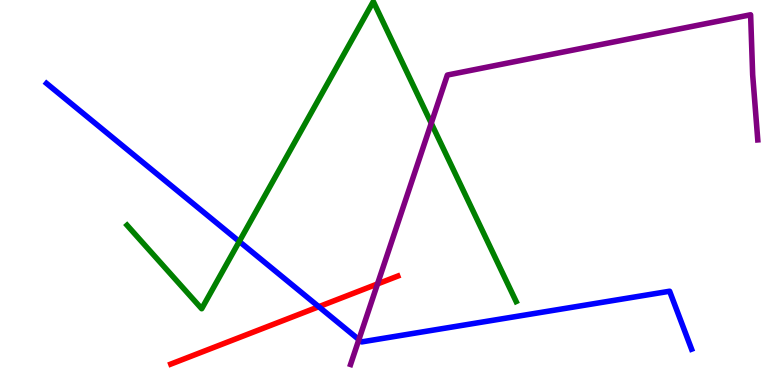[{'lines': ['blue', 'red'], 'intersections': [{'x': 4.11, 'y': 2.03}]}, {'lines': ['green', 'red'], 'intersections': []}, {'lines': ['purple', 'red'], 'intersections': [{'x': 4.87, 'y': 2.62}]}, {'lines': ['blue', 'green'], 'intersections': [{'x': 3.09, 'y': 3.73}]}, {'lines': ['blue', 'purple'], 'intersections': [{'x': 4.63, 'y': 1.18}]}, {'lines': ['green', 'purple'], 'intersections': [{'x': 5.56, 'y': 6.8}]}]